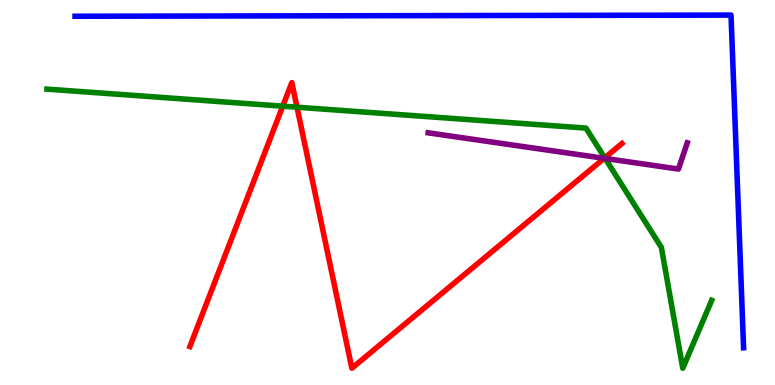[{'lines': ['blue', 'red'], 'intersections': []}, {'lines': ['green', 'red'], 'intersections': [{'x': 3.65, 'y': 7.24}, {'x': 3.83, 'y': 7.22}, {'x': 7.8, 'y': 5.9}]}, {'lines': ['purple', 'red'], 'intersections': [{'x': 7.8, 'y': 5.89}]}, {'lines': ['blue', 'green'], 'intersections': []}, {'lines': ['blue', 'purple'], 'intersections': []}, {'lines': ['green', 'purple'], 'intersections': [{'x': 7.81, 'y': 5.88}]}]